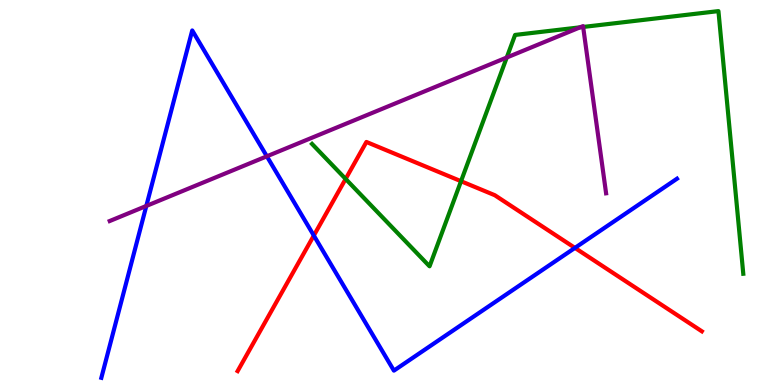[{'lines': ['blue', 'red'], 'intersections': [{'x': 4.05, 'y': 3.88}, {'x': 7.42, 'y': 3.56}]}, {'lines': ['green', 'red'], 'intersections': [{'x': 4.46, 'y': 5.35}, {'x': 5.95, 'y': 5.29}]}, {'lines': ['purple', 'red'], 'intersections': []}, {'lines': ['blue', 'green'], 'intersections': []}, {'lines': ['blue', 'purple'], 'intersections': [{'x': 1.89, 'y': 4.65}, {'x': 3.44, 'y': 5.94}]}, {'lines': ['green', 'purple'], 'intersections': [{'x': 6.54, 'y': 8.51}, {'x': 7.48, 'y': 9.29}, {'x': 7.52, 'y': 9.3}]}]